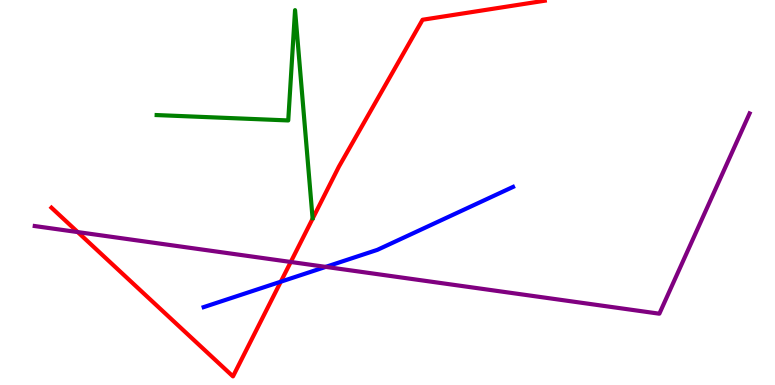[{'lines': ['blue', 'red'], 'intersections': [{'x': 3.62, 'y': 2.68}]}, {'lines': ['green', 'red'], 'intersections': []}, {'lines': ['purple', 'red'], 'intersections': [{'x': 1.0, 'y': 3.97}, {'x': 3.75, 'y': 3.2}]}, {'lines': ['blue', 'green'], 'intersections': []}, {'lines': ['blue', 'purple'], 'intersections': [{'x': 4.2, 'y': 3.07}]}, {'lines': ['green', 'purple'], 'intersections': []}]